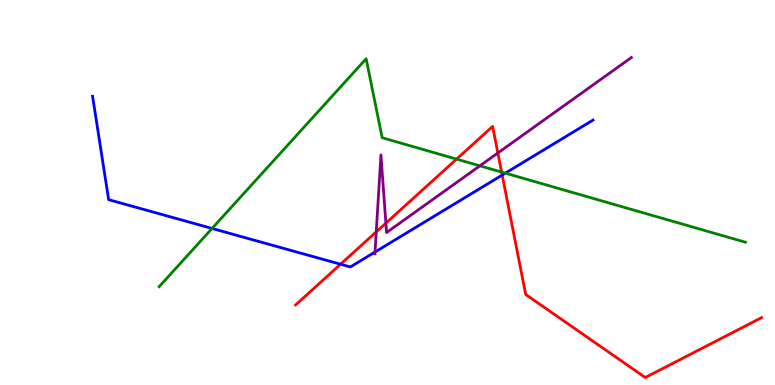[{'lines': ['blue', 'red'], 'intersections': [{'x': 4.39, 'y': 3.14}, {'x': 6.48, 'y': 5.45}]}, {'lines': ['green', 'red'], 'intersections': [{'x': 5.89, 'y': 5.87}, {'x': 6.47, 'y': 5.53}]}, {'lines': ['purple', 'red'], 'intersections': [{'x': 4.85, 'y': 3.98}, {'x': 4.98, 'y': 4.2}, {'x': 6.42, 'y': 6.03}]}, {'lines': ['blue', 'green'], 'intersections': [{'x': 2.74, 'y': 4.07}, {'x': 6.52, 'y': 5.5}]}, {'lines': ['blue', 'purple'], 'intersections': [{'x': 4.84, 'y': 3.45}]}, {'lines': ['green', 'purple'], 'intersections': [{'x': 6.19, 'y': 5.69}]}]